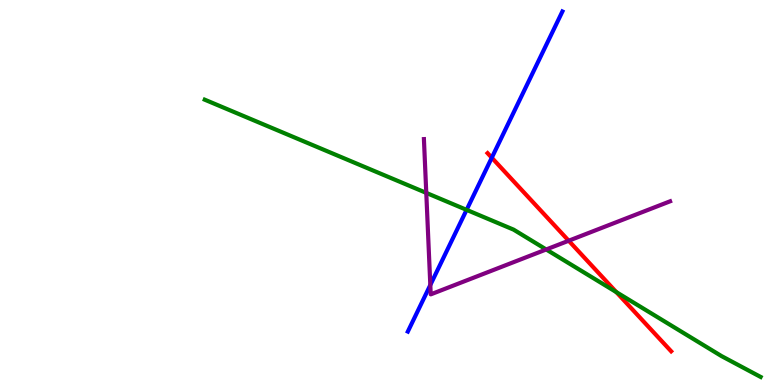[{'lines': ['blue', 'red'], 'intersections': [{'x': 6.35, 'y': 5.9}]}, {'lines': ['green', 'red'], 'intersections': [{'x': 7.95, 'y': 2.41}]}, {'lines': ['purple', 'red'], 'intersections': [{'x': 7.34, 'y': 3.75}]}, {'lines': ['blue', 'green'], 'intersections': [{'x': 6.02, 'y': 4.55}]}, {'lines': ['blue', 'purple'], 'intersections': [{'x': 5.55, 'y': 2.6}]}, {'lines': ['green', 'purple'], 'intersections': [{'x': 5.5, 'y': 4.99}, {'x': 7.05, 'y': 3.52}]}]